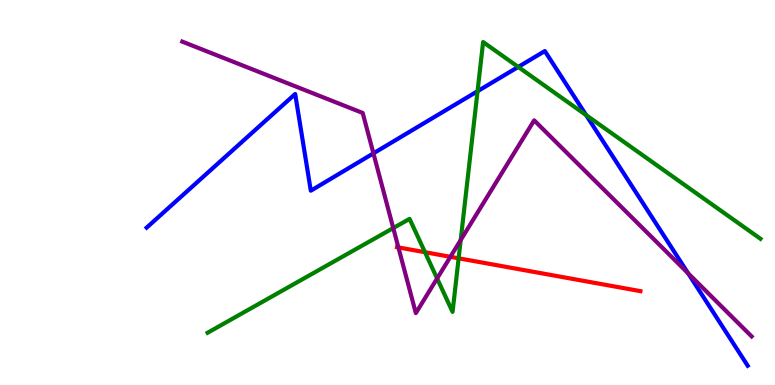[{'lines': ['blue', 'red'], 'intersections': []}, {'lines': ['green', 'red'], 'intersections': [{'x': 5.48, 'y': 3.45}, {'x': 5.92, 'y': 3.29}]}, {'lines': ['purple', 'red'], 'intersections': [{'x': 5.14, 'y': 3.57}, {'x': 5.81, 'y': 3.33}]}, {'lines': ['blue', 'green'], 'intersections': [{'x': 6.16, 'y': 7.63}, {'x': 6.69, 'y': 8.26}, {'x': 7.56, 'y': 7.01}]}, {'lines': ['blue', 'purple'], 'intersections': [{'x': 4.82, 'y': 6.02}, {'x': 8.88, 'y': 2.9}]}, {'lines': ['green', 'purple'], 'intersections': [{'x': 5.07, 'y': 4.08}, {'x': 5.64, 'y': 2.77}, {'x': 5.94, 'y': 3.77}]}]